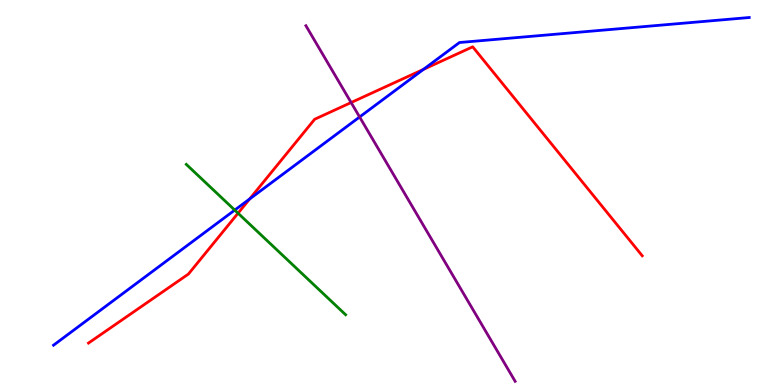[{'lines': ['blue', 'red'], 'intersections': [{'x': 3.22, 'y': 4.83}, {'x': 5.46, 'y': 8.2}]}, {'lines': ['green', 'red'], 'intersections': [{'x': 3.07, 'y': 4.46}]}, {'lines': ['purple', 'red'], 'intersections': [{'x': 4.53, 'y': 7.34}]}, {'lines': ['blue', 'green'], 'intersections': [{'x': 3.03, 'y': 4.54}]}, {'lines': ['blue', 'purple'], 'intersections': [{'x': 4.64, 'y': 6.96}]}, {'lines': ['green', 'purple'], 'intersections': []}]